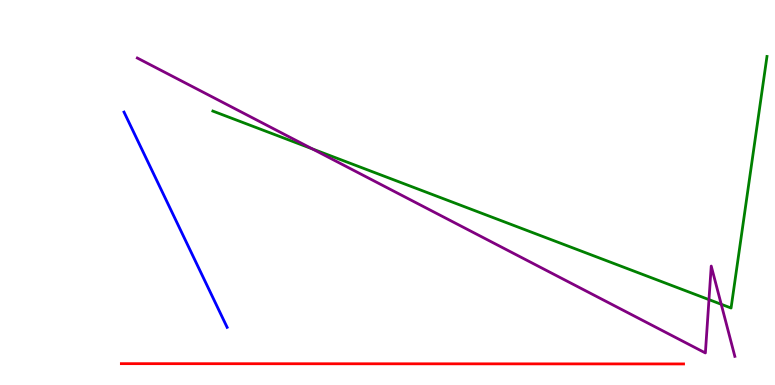[{'lines': ['blue', 'red'], 'intersections': []}, {'lines': ['green', 'red'], 'intersections': []}, {'lines': ['purple', 'red'], 'intersections': []}, {'lines': ['blue', 'green'], 'intersections': []}, {'lines': ['blue', 'purple'], 'intersections': []}, {'lines': ['green', 'purple'], 'intersections': [{'x': 4.03, 'y': 6.13}, {'x': 9.15, 'y': 2.22}, {'x': 9.31, 'y': 2.1}]}]